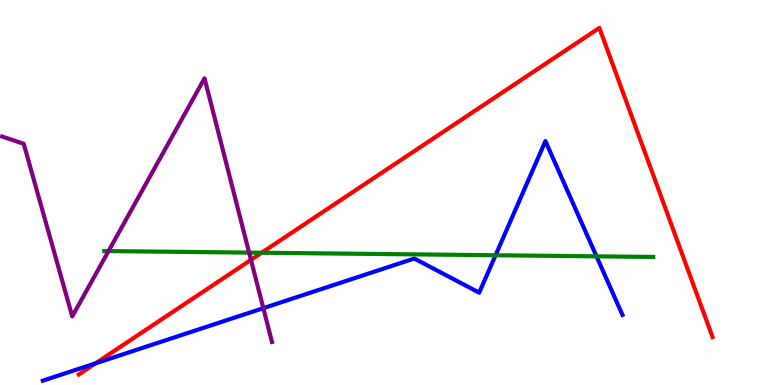[{'lines': ['blue', 'red'], 'intersections': [{'x': 1.23, 'y': 0.563}]}, {'lines': ['green', 'red'], 'intersections': [{'x': 3.38, 'y': 3.44}]}, {'lines': ['purple', 'red'], 'intersections': [{'x': 3.24, 'y': 3.25}]}, {'lines': ['blue', 'green'], 'intersections': [{'x': 6.39, 'y': 3.37}, {'x': 7.7, 'y': 3.34}]}, {'lines': ['blue', 'purple'], 'intersections': [{'x': 3.4, 'y': 2.0}]}, {'lines': ['green', 'purple'], 'intersections': [{'x': 1.4, 'y': 3.48}, {'x': 3.21, 'y': 3.44}]}]